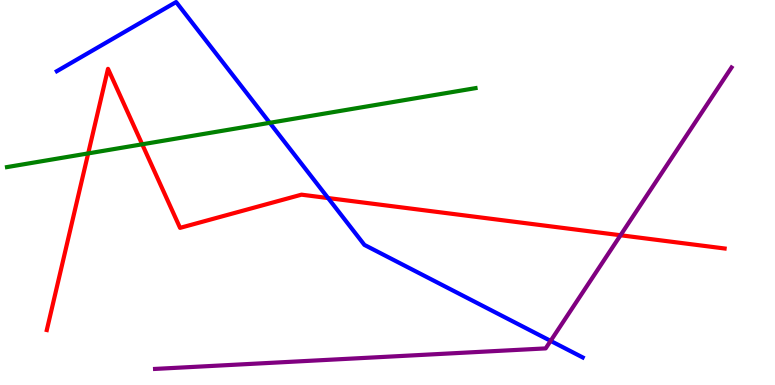[{'lines': ['blue', 'red'], 'intersections': [{'x': 4.23, 'y': 4.86}]}, {'lines': ['green', 'red'], 'intersections': [{'x': 1.14, 'y': 6.02}, {'x': 1.83, 'y': 6.25}]}, {'lines': ['purple', 'red'], 'intersections': [{'x': 8.01, 'y': 3.89}]}, {'lines': ['blue', 'green'], 'intersections': [{'x': 3.48, 'y': 6.81}]}, {'lines': ['blue', 'purple'], 'intersections': [{'x': 7.1, 'y': 1.15}]}, {'lines': ['green', 'purple'], 'intersections': []}]